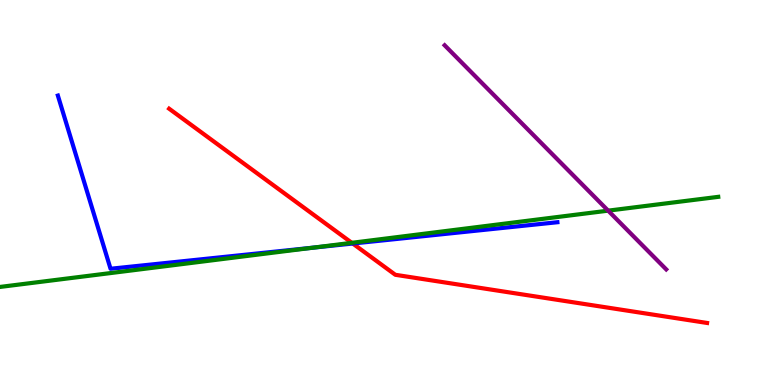[{'lines': ['blue', 'red'], 'intersections': [{'x': 4.55, 'y': 3.67}]}, {'lines': ['green', 'red'], 'intersections': [{'x': 4.54, 'y': 3.69}]}, {'lines': ['purple', 'red'], 'intersections': []}, {'lines': ['blue', 'green'], 'intersections': [{'x': 4.04, 'y': 3.57}]}, {'lines': ['blue', 'purple'], 'intersections': []}, {'lines': ['green', 'purple'], 'intersections': [{'x': 7.85, 'y': 4.53}]}]